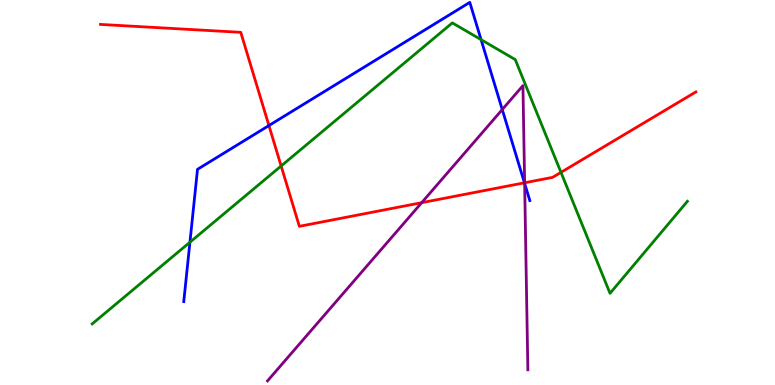[{'lines': ['blue', 'red'], 'intersections': [{'x': 3.47, 'y': 6.74}, {'x': 6.77, 'y': 5.25}]}, {'lines': ['green', 'red'], 'intersections': [{'x': 3.63, 'y': 5.69}, {'x': 7.24, 'y': 5.52}]}, {'lines': ['purple', 'red'], 'intersections': [{'x': 5.44, 'y': 4.74}, {'x': 6.77, 'y': 5.25}]}, {'lines': ['blue', 'green'], 'intersections': [{'x': 2.45, 'y': 3.71}, {'x': 6.21, 'y': 8.97}]}, {'lines': ['blue', 'purple'], 'intersections': [{'x': 6.48, 'y': 7.15}, {'x': 6.77, 'y': 5.24}]}, {'lines': ['green', 'purple'], 'intersections': []}]